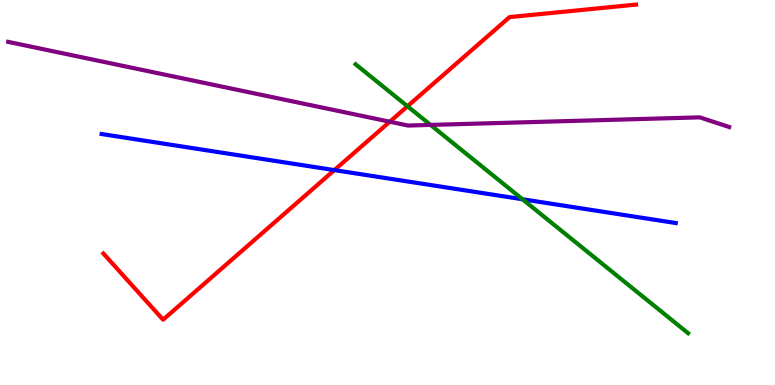[{'lines': ['blue', 'red'], 'intersections': [{'x': 4.31, 'y': 5.58}]}, {'lines': ['green', 'red'], 'intersections': [{'x': 5.26, 'y': 7.24}]}, {'lines': ['purple', 'red'], 'intersections': [{'x': 5.03, 'y': 6.84}]}, {'lines': ['blue', 'green'], 'intersections': [{'x': 6.74, 'y': 4.82}]}, {'lines': ['blue', 'purple'], 'intersections': []}, {'lines': ['green', 'purple'], 'intersections': [{'x': 5.56, 'y': 6.76}]}]